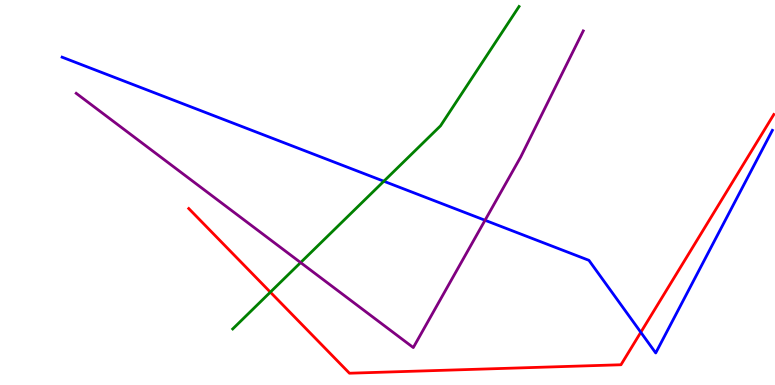[{'lines': ['blue', 'red'], 'intersections': [{'x': 8.27, 'y': 1.37}]}, {'lines': ['green', 'red'], 'intersections': [{'x': 3.49, 'y': 2.41}]}, {'lines': ['purple', 'red'], 'intersections': []}, {'lines': ['blue', 'green'], 'intersections': [{'x': 4.95, 'y': 5.29}]}, {'lines': ['blue', 'purple'], 'intersections': [{'x': 6.26, 'y': 4.28}]}, {'lines': ['green', 'purple'], 'intersections': [{'x': 3.88, 'y': 3.18}]}]